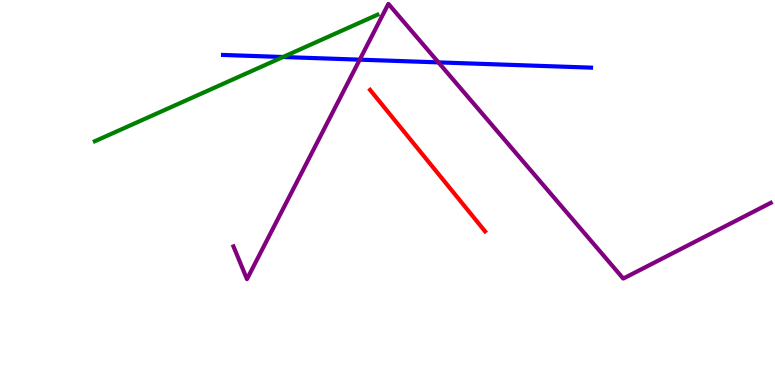[{'lines': ['blue', 'red'], 'intersections': []}, {'lines': ['green', 'red'], 'intersections': []}, {'lines': ['purple', 'red'], 'intersections': []}, {'lines': ['blue', 'green'], 'intersections': [{'x': 3.65, 'y': 8.52}]}, {'lines': ['blue', 'purple'], 'intersections': [{'x': 4.64, 'y': 8.45}, {'x': 5.66, 'y': 8.38}]}, {'lines': ['green', 'purple'], 'intersections': []}]